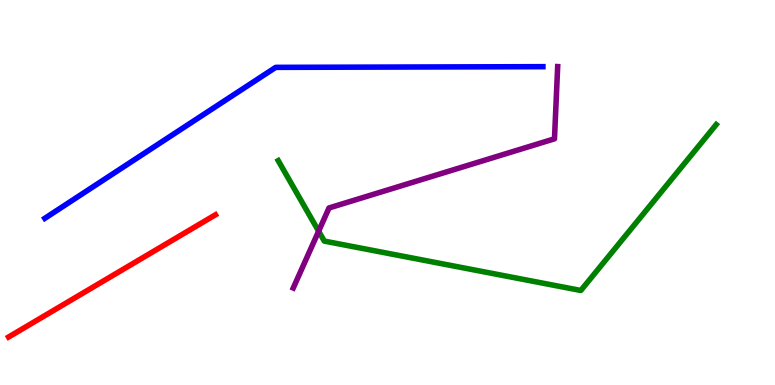[{'lines': ['blue', 'red'], 'intersections': []}, {'lines': ['green', 'red'], 'intersections': []}, {'lines': ['purple', 'red'], 'intersections': []}, {'lines': ['blue', 'green'], 'intersections': []}, {'lines': ['blue', 'purple'], 'intersections': []}, {'lines': ['green', 'purple'], 'intersections': [{'x': 4.11, 'y': 3.99}]}]